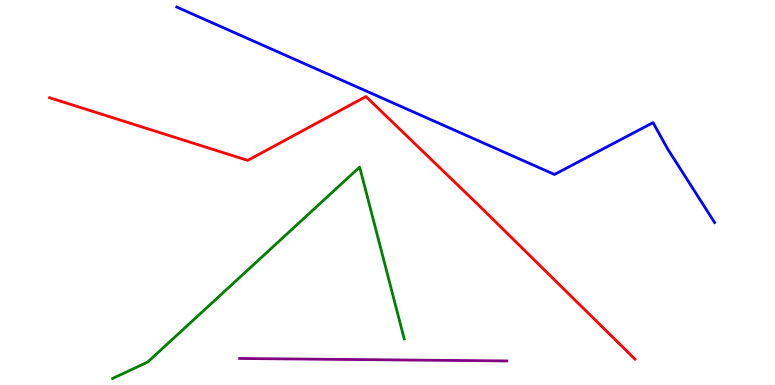[{'lines': ['blue', 'red'], 'intersections': []}, {'lines': ['green', 'red'], 'intersections': []}, {'lines': ['purple', 'red'], 'intersections': []}, {'lines': ['blue', 'green'], 'intersections': []}, {'lines': ['blue', 'purple'], 'intersections': []}, {'lines': ['green', 'purple'], 'intersections': []}]